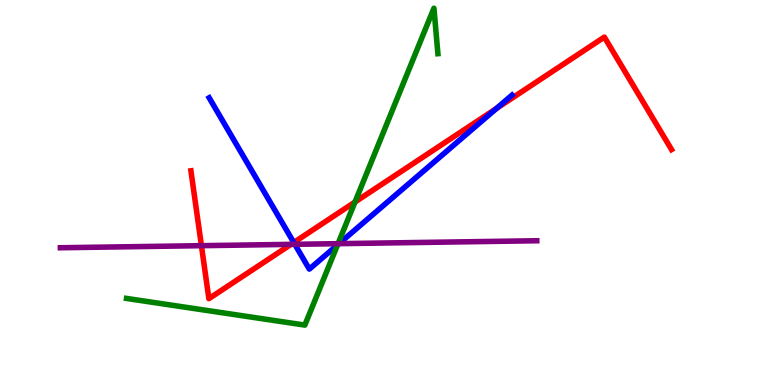[{'lines': ['blue', 'red'], 'intersections': [{'x': 3.79, 'y': 3.7}, {'x': 6.41, 'y': 7.18}]}, {'lines': ['green', 'red'], 'intersections': [{'x': 4.58, 'y': 4.75}]}, {'lines': ['purple', 'red'], 'intersections': [{'x': 2.6, 'y': 3.62}, {'x': 3.75, 'y': 3.65}]}, {'lines': ['blue', 'green'], 'intersections': [{'x': 4.36, 'y': 3.64}]}, {'lines': ['blue', 'purple'], 'intersections': [{'x': 3.8, 'y': 3.65}, {'x': 4.37, 'y': 3.67}]}, {'lines': ['green', 'purple'], 'intersections': [{'x': 4.36, 'y': 3.67}]}]